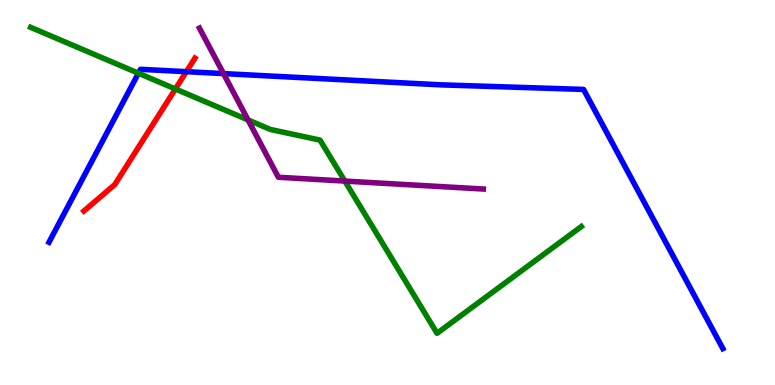[{'lines': ['blue', 'red'], 'intersections': [{'x': 2.4, 'y': 8.14}]}, {'lines': ['green', 'red'], 'intersections': [{'x': 2.26, 'y': 7.69}]}, {'lines': ['purple', 'red'], 'intersections': []}, {'lines': ['blue', 'green'], 'intersections': [{'x': 1.79, 'y': 8.1}]}, {'lines': ['blue', 'purple'], 'intersections': [{'x': 2.88, 'y': 8.09}]}, {'lines': ['green', 'purple'], 'intersections': [{'x': 3.2, 'y': 6.89}, {'x': 4.45, 'y': 5.3}]}]